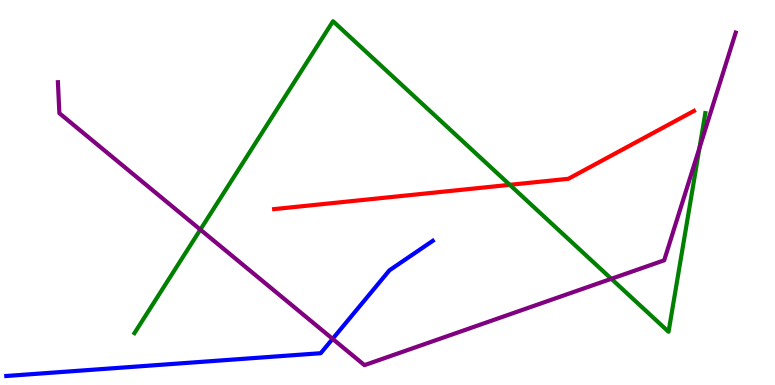[{'lines': ['blue', 'red'], 'intersections': []}, {'lines': ['green', 'red'], 'intersections': [{'x': 6.58, 'y': 5.2}]}, {'lines': ['purple', 'red'], 'intersections': []}, {'lines': ['blue', 'green'], 'intersections': []}, {'lines': ['blue', 'purple'], 'intersections': [{'x': 4.29, 'y': 1.2}]}, {'lines': ['green', 'purple'], 'intersections': [{'x': 2.59, 'y': 4.04}, {'x': 7.89, 'y': 2.76}, {'x': 9.03, 'y': 6.16}]}]